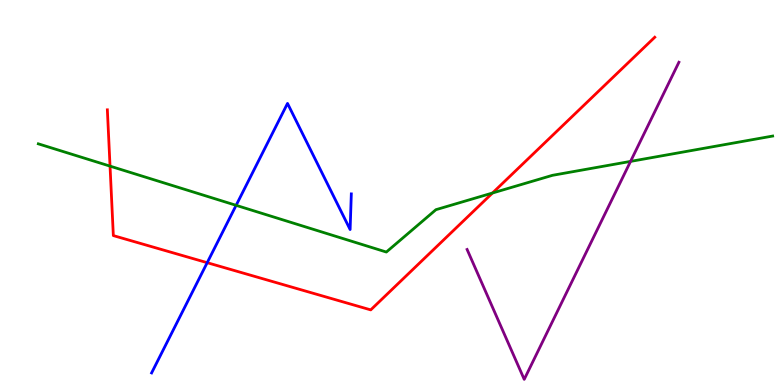[{'lines': ['blue', 'red'], 'intersections': [{'x': 2.67, 'y': 3.18}]}, {'lines': ['green', 'red'], 'intersections': [{'x': 1.42, 'y': 5.69}, {'x': 6.35, 'y': 4.99}]}, {'lines': ['purple', 'red'], 'intersections': []}, {'lines': ['blue', 'green'], 'intersections': [{'x': 3.05, 'y': 4.67}]}, {'lines': ['blue', 'purple'], 'intersections': []}, {'lines': ['green', 'purple'], 'intersections': [{'x': 8.14, 'y': 5.81}]}]